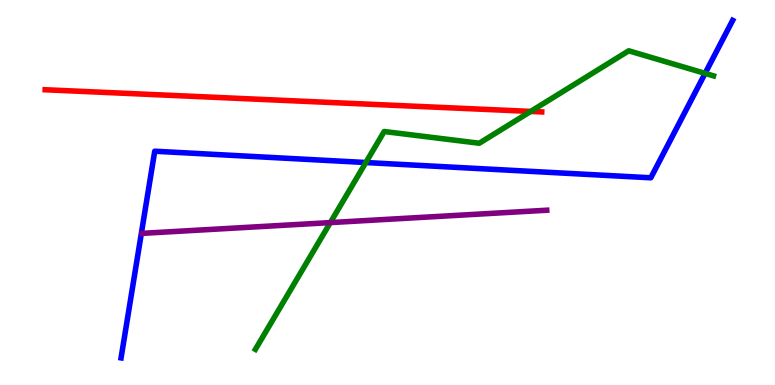[{'lines': ['blue', 'red'], 'intersections': []}, {'lines': ['green', 'red'], 'intersections': [{'x': 6.85, 'y': 7.11}]}, {'lines': ['purple', 'red'], 'intersections': []}, {'lines': ['blue', 'green'], 'intersections': [{'x': 4.72, 'y': 5.78}, {'x': 9.1, 'y': 8.09}]}, {'lines': ['blue', 'purple'], 'intersections': []}, {'lines': ['green', 'purple'], 'intersections': [{'x': 4.26, 'y': 4.22}]}]